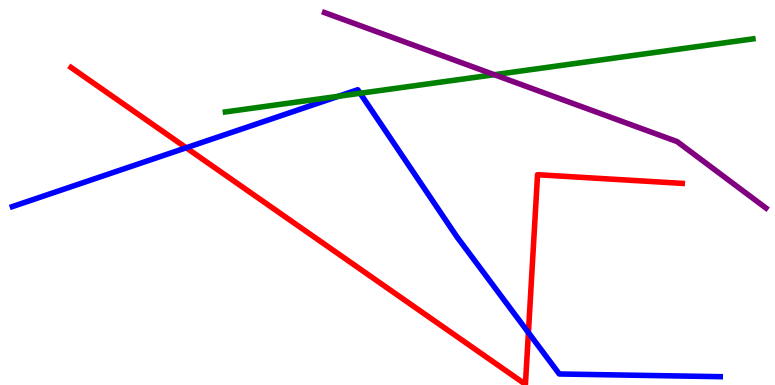[{'lines': ['blue', 'red'], 'intersections': [{'x': 2.4, 'y': 6.16}, {'x': 6.82, 'y': 1.36}]}, {'lines': ['green', 'red'], 'intersections': []}, {'lines': ['purple', 'red'], 'intersections': []}, {'lines': ['blue', 'green'], 'intersections': [{'x': 4.37, 'y': 7.5}, {'x': 4.65, 'y': 7.58}]}, {'lines': ['blue', 'purple'], 'intersections': []}, {'lines': ['green', 'purple'], 'intersections': [{'x': 6.38, 'y': 8.06}]}]